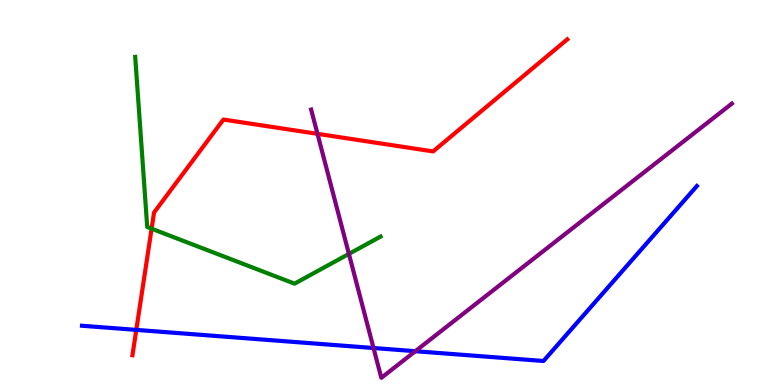[{'lines': ['blue', 'red'], 'intersections': [{'x': 1.76, 'y': 1.43}]}, {'lines': ['green', 'red'], 'intersections': [{'x': 1.96, 'y': 4.06}]}, {'lines': ['purple', 'red'], 'intersections': [{'x': 4.1, 'y': 6.52}]}, {'lines': ['blue', 'green'], 'intersections': []}, {'lines': ['blue', 'purple'], 'intersections': [{'x': 4.82, 'y': 0.961}, {'x': 5.36, 'y': 0.878}]}, {'lines': ['green', 'purple'], 'intersections': [{'x': 4.5, 'y': 3.41}]}]